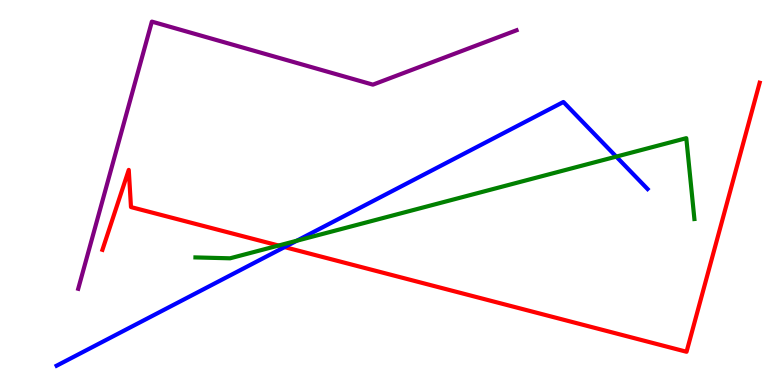[{'lines': ['blue', 'red'], 'intersections': [{'x': 3.67, 'y': 3.58}]}, {'lines': ['green', 'red'], 'intersections': [{'x': 3.59, 'y': 3.62}]}, {'lines': ['purple', 'red'], 'intersections': []}, {'lines': ['blue', 'green'], 'intersections': [{'x': 3.83, 'y': 3.75}, {'x': 7.95, 'y': 5.93}]}, {'lines': ['blue', 'purple'], 'intersections': []}, {'lines': ['green', 'purple'], 'intersections': []}]